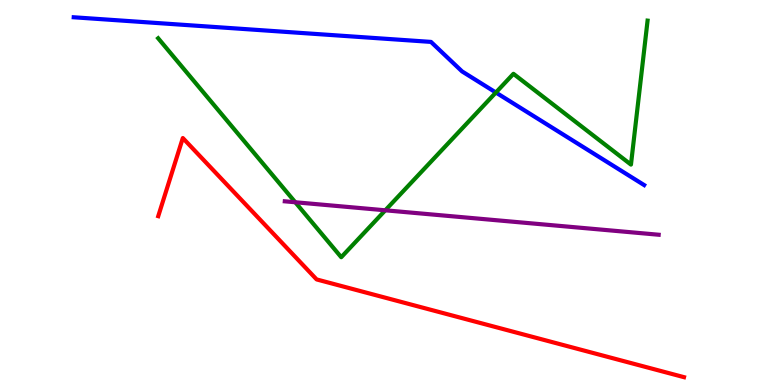[{'lines': ['blue', 'red'], 'intersections': []}, {'lines': ['green', 'red'], 'intersections': []}, {'lines': ['purple', 'red'], 'intersections': []}, {'lines': ['blue', 'green'], 'intersections': [{'x': 6.4, 'y': 7.6}]}, {'lines': ['blue', 'purple'], 'intersections': []}, {'lines': ['green', 'purple'], 'intersections': [{'x': 3.81, 'y': 4.75}, {'x': 4.97, 'y': 4.54}]}]